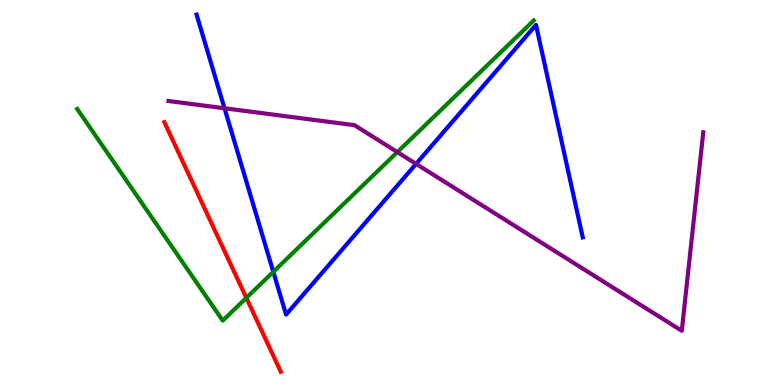[{'lines': ['blue', 'red'], 'intersections': []}, {'lines': ['green', 'red'], 'intersections': [{'x': 3.18, 'y': 2.26}]}, {'lines': ['purple', 'red'], 'intersections': []}, {'lines': ['blue', 'green'], 'intersections': [{'x': 3.53, 'y': 2.94}]}, {'lines': ['blue', 'purple'], 'intersections': [{'x': 2.9, 'y': 7.19}, {'x': 5.37, 'y': 5.74}]}, {'lines': ['green', 'purple'], 'intersections': [{'x': 5.13, 'y': 6.05}]}]